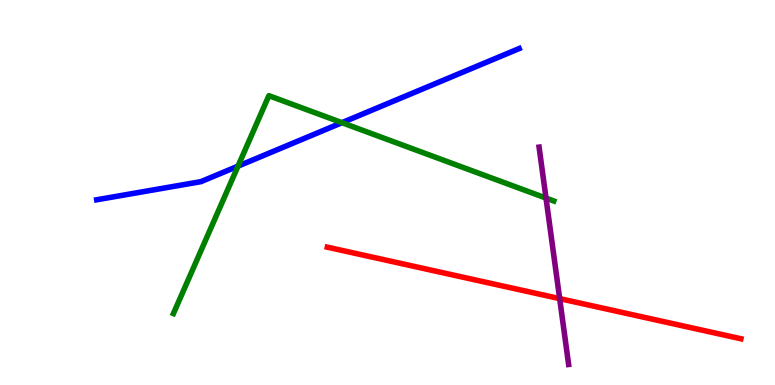[{'lines': ['blue', 'red'], 'intersections': []}, {'lines': ['green', 'red'], 'intersections': []}, {'lines': ['purple', 'red'], 'intersections': [{'x': 7.22, 'y': 2.24}]}, {'lines': ['blue', 'green'], 'intersections': [{'x': 3.07, 'y': 5.68}, {'x': 4.41, 'y': 6.81}]}, {'lines': ['blue', 'purple'], 'intersections': []}, {'lines': ['green', 'purple'], 'intersections': [{'x': 7.05, 'y': 4.85}]}]